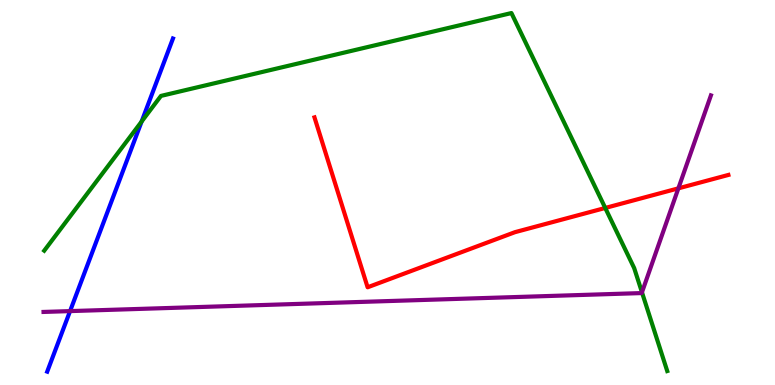[{'lines': ['blue', 'red'], 'intersections': []}, {'lines': ['green', 'red'], 'intersections': [{'x': 7.81, 'y': 4.6}]}, {'lines': ['purple', 'red'], 'intersections': [{'x': 8.75, 'y': 5.11}]}, {'lines': ['blue', 'green'], 'intersections': [{'x': 1.83, 'y': 6.84}]}, {'lines': ['blue', 'purple'], 'intersections': [{'x': 0.904, 'y': 1.92}]}, {'lines': ['green', 'purple'], 'intersections': [{'x': 8.28, 'y': 2.41}]}]